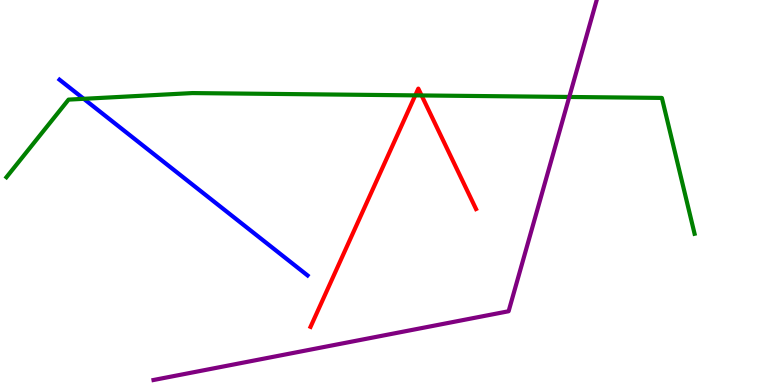[{'lines': ['blue', 'red'], 'intersections': []}, {'lines': ['green', 'red'], 'intersections': [{'x': 5.36, 'y': 7.52}, {'x': 5.44, 'y': 7.52}]}, {'lines': ['purple', 'red'], 'intersections': []}, {'lines': ['blue', 'green'], 'intersections': [{'x': 1.08, 'y': 7.43}]}, {'lines': ['blue', 'purple'], 'intersections': []}, {'lines': ['green', 'purple'], 'intersections': [{'x': 7.35, 'y': 7.48}]}]